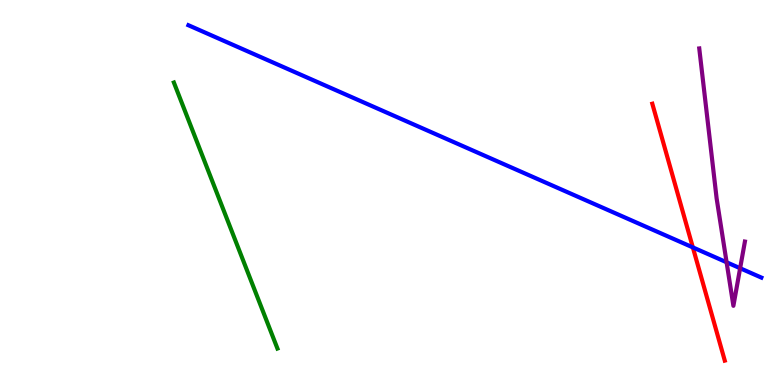[{'lines': ['blue', 'red'], 'intersections': [{'x': 8.94, 'y': 3.57}]}, {'lines': ['green', 'red'], 'intersections': []}, {'lines': ['purple', 'red'], 'intersections': []}, {'lines': ['blue', 'green'], 'intersections': []}, {'lines': ['blue', 'purple'], 'intersections': [{'x': 9.38, 'y': 3.19}, {'x': 9.55, 'y': 3.03}]}, {'lines': ['green', 'purple'], 'intersections': []}]